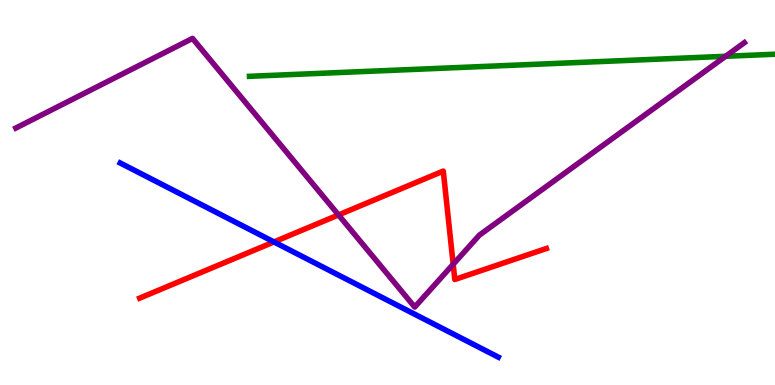[{'lines': ['blue', 'red'], 'intersections': [{'x': 3.53, 'y': 3.72}]}, {'lines': ['green', 'red'], 'intersections': []}, {'lines': ['purple', 'red'], 'intersections': [{'x': 4.37, 'y': 4.42}, {'x': 5.85, 'y': 3.14}]}, {'lines': ['blue', 'green'], 'intersections': []}, {'lines': ['blue', 'purple'], 'intersections': []}, {'lines': ['green', 'purple'], 'intersections': [{'x': 9.36, 'y': 8.54}]}]